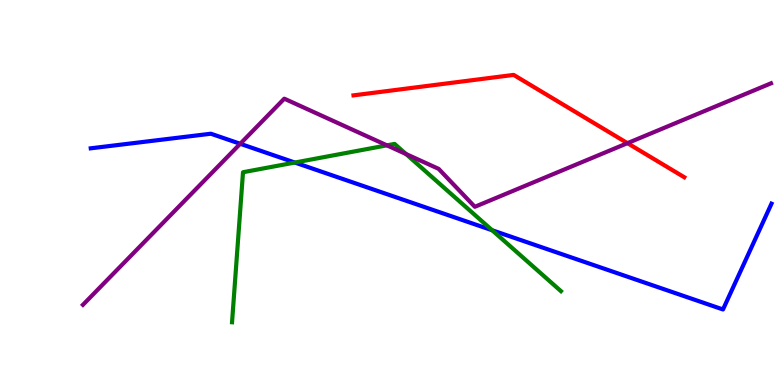[{'lines': ['blue', 'red'], 'intersections': []}, {'lines': ['green', 'red'], 'intersections': []}, {'lines': ['purple', 'red'], 'intersections': [{'x': 8.1, 'y': 6.28}]}, {'lines': ['blue', 'green'], 'intersections': [{'x': 3.8, 'y': 5.78}, {'x': 6.35, 'y': 4.02}]}, {'lines': ['blue', 'purple'], 'intersections': [{'x': 3.1, 'y': 6.27}]}, {'lines': ['green', 'purple'], 'intersections': [{'x': 4.99, 'y': 6.22}, {'x': 5.24, 'y': 6.0}]}]